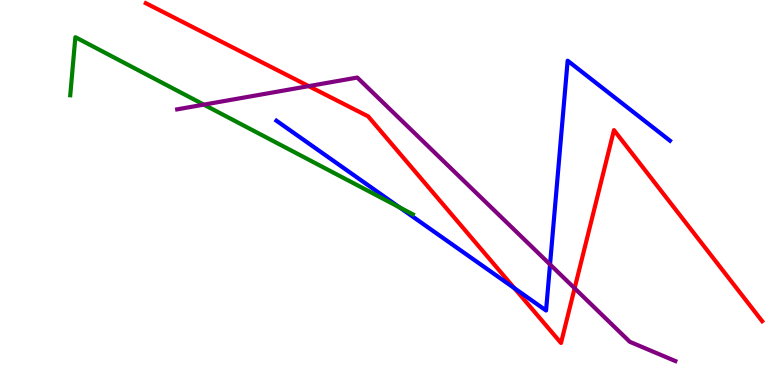[{'lines': ['blue', 'red'], 'intersections': [{'x': 6.64, 'y': 2.51}]}, {'lines': ['green', 'red'], 'intersections': []}, {'lines': ['purple', 'red'], 'intersections': [{'x': 3.98, 'y': 7.76}, {'x': 7.41, 'y': 2.51}]}, {'lines': ['blue', 'green'], 'intersections': [{'x': 5.16, 'y': 4.61}]}, {'lines': ['blue', 'purple'], 'intersections': [{'x': 7.1, 'y': 3.13}]}, {'lines': ['green', 'purple'], 'intersections': [{'x': 2.63, 'y': 7.28}]}]